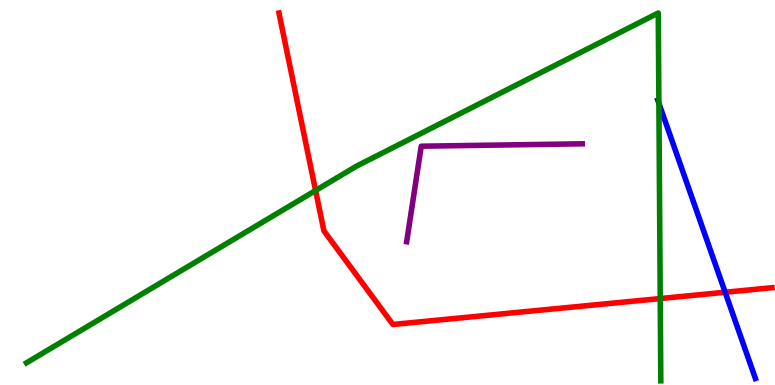[{'lines': ['blue', 'red'], 'intersections': [{'x': 9.36, 'y': 2.41}]}, {'lines': ['green', 'red'], 'intersections': [{'x': 4.07, 'y': 5.05}, {'x': 8.52, 'y': 2.25}]}, {'lines': ['purple', 'red'], 'intersections': []}, {'lines': ['blue', 'green'], 'intersections': [{'x': 8.5, 'y': 7.32}]}, {'lines': ['blue', 'purple'], 'intersections': []}, {'lines': ['green', 'purple'], 'intersections': []}]